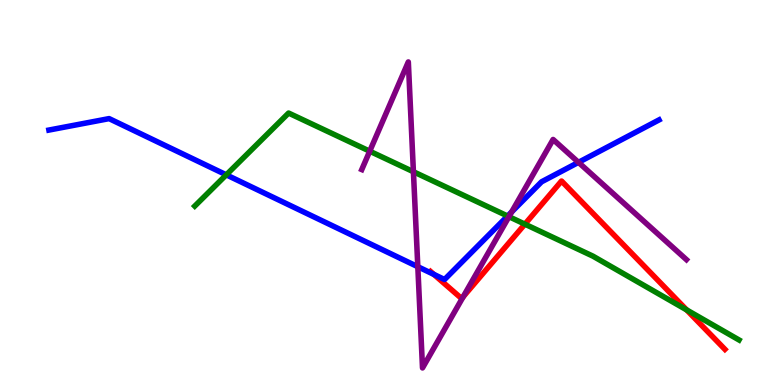[{'lines': ['blue', 'red'], 'intersections': [{'x': 5.6, 'y': 2.87}]}, {'lines': ['green', 'red'], 'intersections': [{'x': 6.77, 'y': 4.18}, {'x': 8.86, 'y': 1.95}]}, {'lines': ['purple', 'red'], 'intersections': [{'x': 5.98, 'y': 2.29}]}, {'lines': ['blue', 'green'], 'intersections': [{'x': 2.92, 'y': 5.46}, {'x': 6.55, 'y': 4.39}]}, {'lines': ['blue', 'purple'], 'intersections': [{'x': 5.39, 'y': 3.07}, {'x': 6.6, 'y': 4.5}, {'x': 7.46, 'y': 5.78}]}, {'lines': ['green', 'purple'], 'intersections': [{'x': 4.77, 'y': 6.07}, {'x': 5.33, 'y': 5.54}, {'x': 6.57, 'y': 4.37}]}]